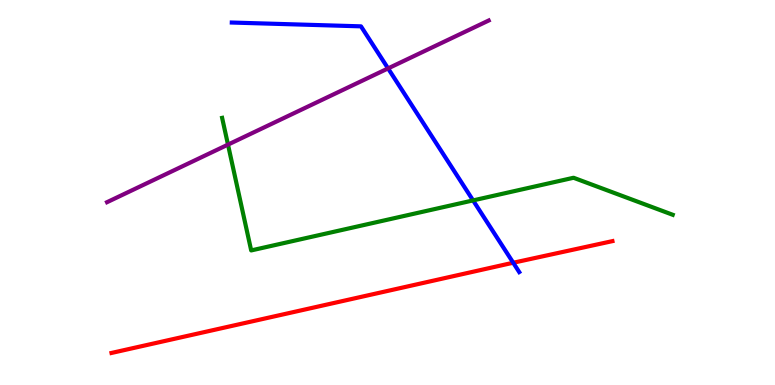[{'lines': ['blue', 'red'], 'intersections': [{'x': 6.62, 'y': 3.18}]}, {'lines': ['green', 'red'], 'intersections': []}, {'lines': ['purple', 'red'], 'intersections': []}, {'lines': ['blue', 'green'], 'intersections': [{'x': 6.1, 'y': 4.79}]}, {'lines': ['blue', 'purple'], 'intersections': [{'x': 5.01, 'y': 8.22}]}, {'lines': ['green', 'purple'], 'intersections': [{'x': 2.94, 'y': 6.24}]}]